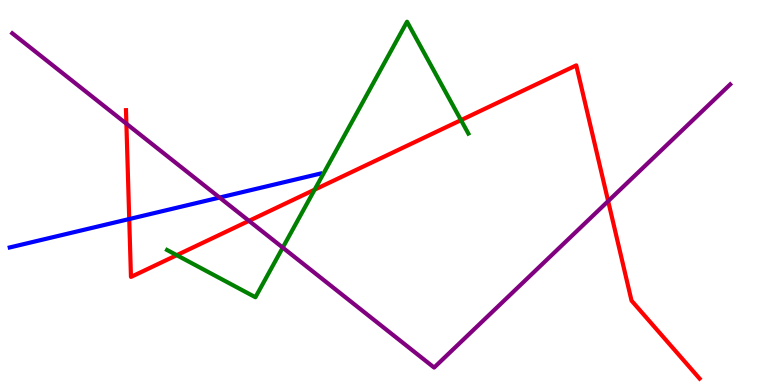[{'lines': ['blue', 'red'], 'intersections': [{'x': 1.67, 'y': 4.31}]}, {'lines': ['green', 'red'], 'intersections': [{'x': 2.28, 'y': 3.37}, {'x': 4.06, 'y': 5.07}, {'x': 5.95, 'y': 6.88}]}, {'lines': ['purple', 'red'], 'intersections': [{'x': 1.63, 'y': 6.79}, {'x': 3.21, 'y': 4.26}, {'x': 7.85, 'y': 4.78}]}, {'lines': ['blue', 'green'], 'intersections': []}, {'lines': ['blue', 'purple'], 'intersections': [{'x': 2.83, 'y': 4.87}]}, {'lines': ['green', 'purple'], 'intersections': [{'x': 3.65, 'y': 3.57}]}]